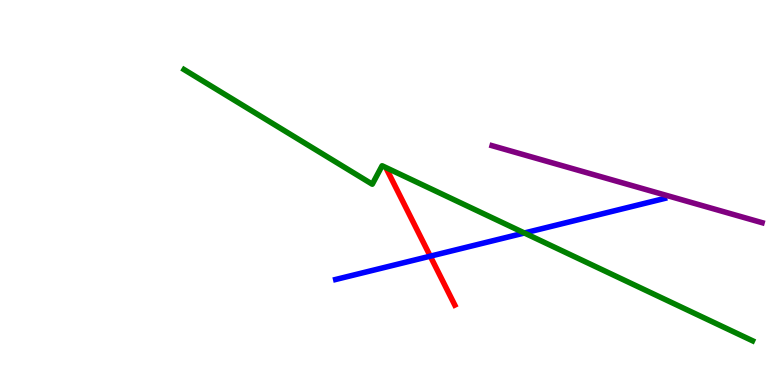[{'lines': ['blue', 'red'], 'intersections': [{'x': 5.55, 'y': 3.35}]}, {'lines': ['green', 'red'], 'intersections': []}, {'lines': ['purple', 'red'], 'intersections': []}, {'lines': ['blue', 'green'], 'intersections': [{'x': 6.77, 'y': 3.95}]}, {'lines': ['blue', 'purple'], 'intersections': []}, {'lines': ['green', 'purple'], 'intersections': []}]